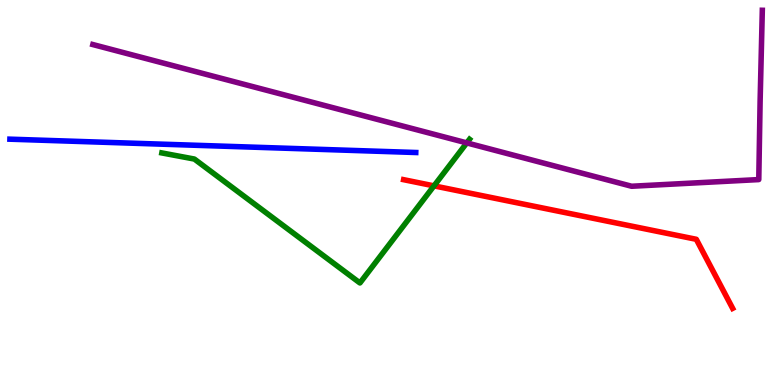[{'lines': ['blue', 'red'], 'intersections': []}, {'lines': ['green', 'red'], 'intersections': [{'x': 5.6, 'y': 5.17}]}, {'lines': ['purple', 'red'], 'intersections': []}, {'lines': ['blue', 'green'], 'intersections': []}, {'lines': ['blue', 'purple'], 'intersections': []}, {'lines': ['green', 'purple'], 'intersections': [{'x': 6.02, 'y': 6.29}]}]